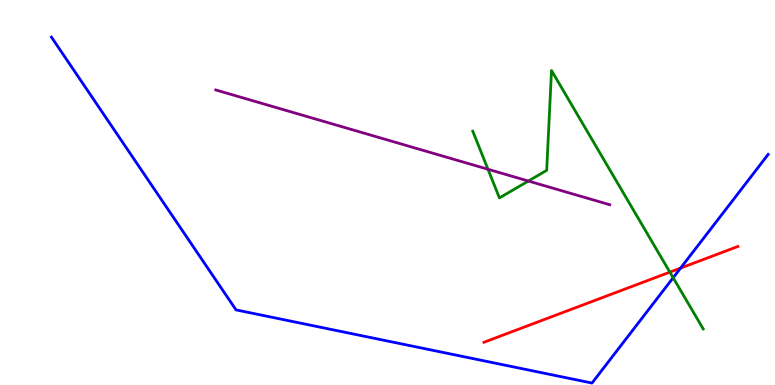[{'lines': ['blue', 'red'], 'intersections': [{'x': 8.78, 'y': 3.04}]}, {'lines': ['green', 'red'], 'intersections': [{'x': 8.64, 'y': 2.93}]}, {'lines': ['purple', 'red'], 'intersections': []}, {'lines': ['blue', 'green'], 'intersections': [{'x': 8.69, 'y': 2.79}]}, {'lines': ['blue', 'purple'], 'intersections': []}, {'lines': ['green', 'purple'], 'intersections': [{'x': 6.3, 'y': 5.6}, {'x': 6.82, 'y': 5.3}]}]